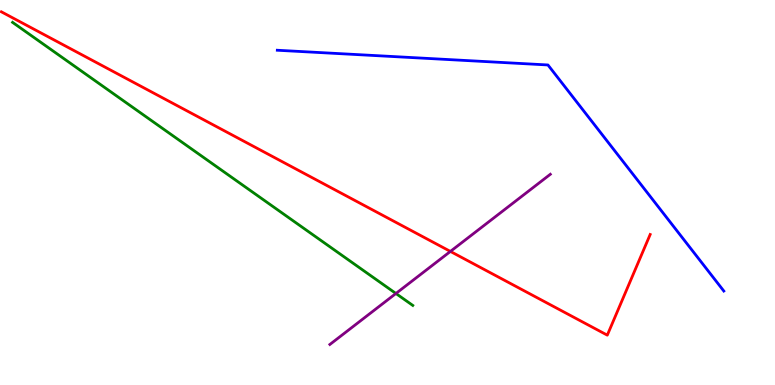[{'lines': ['blue', 'red'], 'intersections': []}, {'lines': ['green', 'red'], 'intersections': []}, {'lines': ['purple', 'red'], 'intersections': [{'x': 5.81, 'y': 3.47}]}, {'lines': ['blue', 'green'], 'intersections': []}, {'lines': ['blue', 'purple'], 'intersections': []}, {'lines': ['green', 'purple'], 'intersections': [{'x': 5.11, 'y': 2.38}]}]